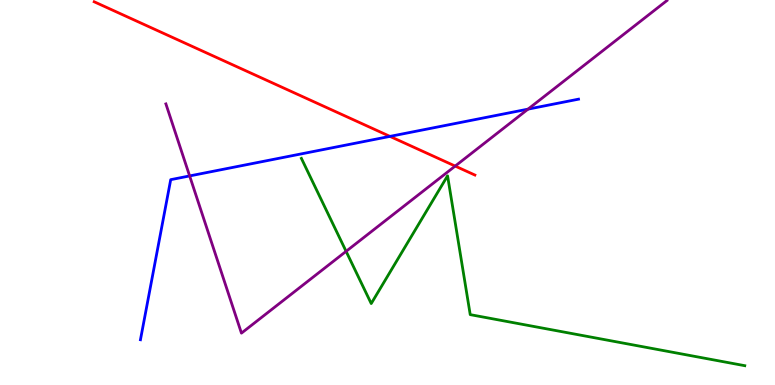[{'lines': ['blue', 'red'], 'intersections': [{'x': 5.03, 'y': 6.46}]}, {'lines': ['green', 'red'], 'intersections': []}, {'lines': ['purple', 'red'], 'intersections': [{'x': 5.87, 'y': 5.69}]}, {'lines': ['blue', 'green'], 'intersections': []}, {'lines': ['blue', 'purple'], 'intersections': [{'x': 2.45, 'y': 5.43}, {'x': 6.81, 'y': 7.17}]}, {'lines': ['green', 'purple'], 'intersections': [{'x': 4.47, 'y': 3.47}]}]